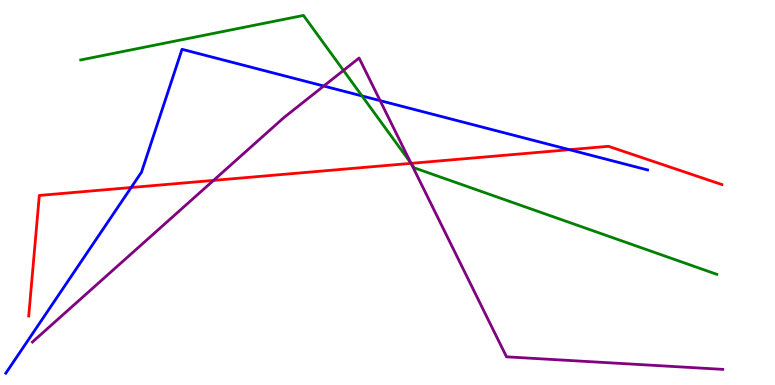[{'lines': ['blue', 'red'], 'intersections': [{'x': 1.69, 'y': 5.13}, {'x': 7.35, 'y': 6.11}]}, {'lines': ['green', 'red'], 'intersections': [{'x': 5.3, 'y': 5.76}]}, {'lines': ['purple', 'red'], 'intersections': [{'x': 2.76, 'y': 5.31}, {'x': 5.3, 'y': 5.76}]}, {'lines': ['blue', 'green'], 'intersections': [{'x': 4.67, 'y': 7.51}]}, {'lines': ['blue', 'purple'], 'intersections': [{'x': 4.18, 'y': 7.77}, {'x': 4.9, 'y': 7.39}]}, {'lines': ['green', 'purple'], 'intersections': [{'x': 4.43, 'y': 8.17}, {'x': 5.3, 'y': 5.75}]}]